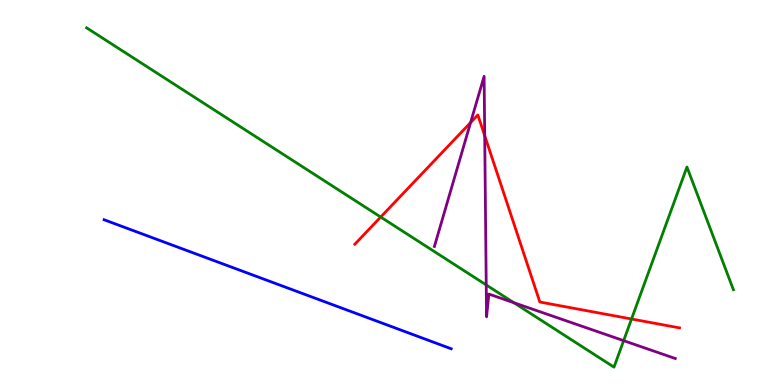[{'lines': ['blue', 'red'], 'intersections': []}, {'lines': ['green', 'red'], 'intersections': [{'x': 4.91, 'y': 4.36}, {'x': 8.15, 'y': 1.71}]}, {'lines': ['purple', 'red'], 'intersections': [{'x': 6.07, 'y': 6.82}, {'x': 6.25, 'y': 6.48}]}, {'lines': ['blue', 'green'], 'intersections': []}, {'lines': ['blue', 'purple'], 'intersections': []}, {'lines': ['green', 'purple'], 'intersections': [{'x': 6.27, 'y': 2.6}, {'x': 6.63, 'y': 2.14}, {'x': 8.05, 'y': 1.15}]}]